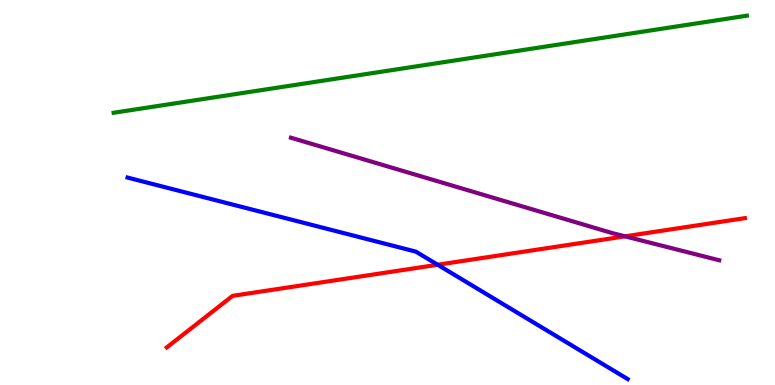[{'lines': ['blue', 'red'], 'intersections': [{'x': 5.65, 'y': 3.12}]}, {'lines': ['green', 'red'], 'intersections': []}, {'lines': ['purple', 'red'], 'intersections': [{'x': 8.06, 'y': 3.86}]}, {'lines': ['blue', 'green'], 'intersections': []}, {'lines': ['blue', 'purple'], 'intersections': []}, {'lines': ['green', 'purple'], 'intersections': []}]